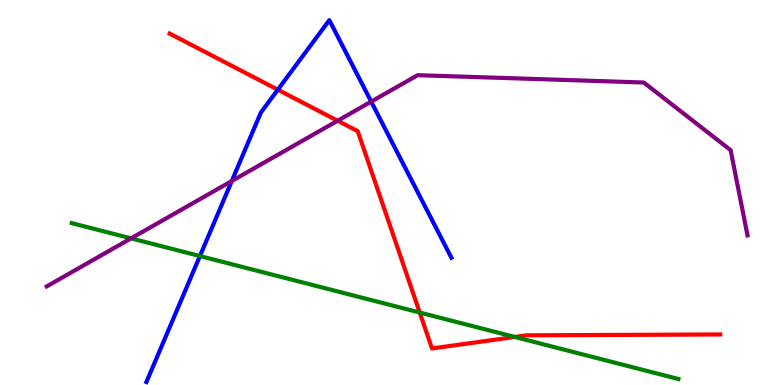[{'lines': ['blue', 'red'], 'intersections': [{'x': 3.58, 'y': 7.67}]}, {'lines': ['green', 'red'], 'intersections': [{'x': 5.42, 'y': 1.88}, {'x': 6.64, 'y': 1.25}]}, {'lines': ['purple', 'red'], 'intersections': [{'x': 4.36, 'y': 6.86}]}, {'lines': ['blue', 'green'], 'intersections': [{'x': 2.58, 'y': 3.35}]}, {'lines': ['blue', 'purple'], 'intersections': [{'x': 2.99, 'y': 5.3}, {'x': 4.79, 'y': 7.36}]}, {'lines': ['green', 'purple'], 'intersections': [{'x': 1.69, 'y': 3.81}]}]